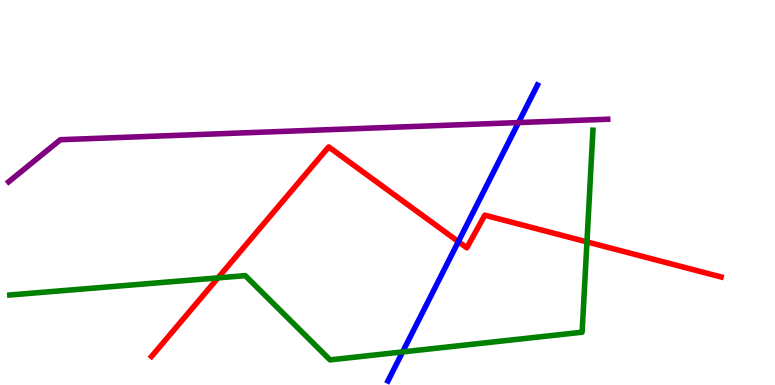[{'lines': ['blue', 'red'], 'intersections': [{'x': 5.91, 'y': 3.72}]}, {'lines': ['green', 'red'], 'intersections': [{'x': 2.81, 'y': 2.78}, {'x': 7.57, 'y': 3.72}]}, {'lines': ['purple', 'red'], 'intersections': []}, {'lines': ['blue', 'green'], 'intersections': [{'x': 5.2, 'y': 0.859}]}, {'lines': ['blue', 'purple'], 'intersections': [{'x': 6.69, 'y': 6.82}]}, {'lines': ['green', 'purple'], 'intersections': []}]